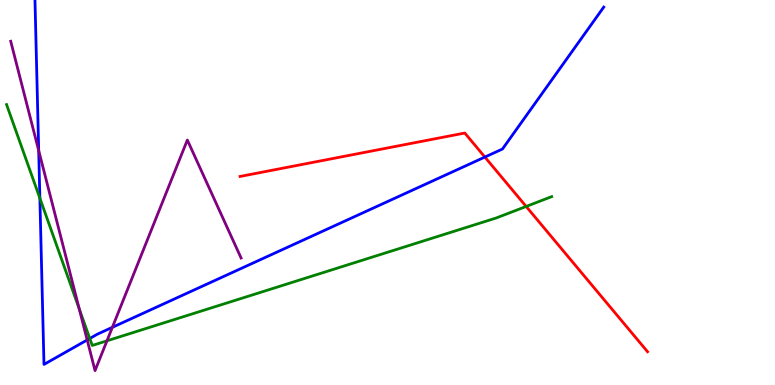[{'lines': ['blue', 'red'], 'intersections': [{'x': 6.26, 'y': 5.92}]}, {'lines': ['green', 'red'], 'intersections': [{'x': 6.79, 'y': 4.64}]}, {'lines': ['purple', 'red'], 'intersections': []}, {'lines': ['blue', 'green'], 'intersections': [{'x': 0.514, 'y': 4.85}, {'x': 1.16, 'y': 1.21}]}, {'lines': ['blue', 'purple'], 'intersections': [{'x': 0.499, 'y': 6.09}, {'x': 1.12, 'y': 1.17}, {'x': 1.45, 'y': 1.5}]}, {'lines': ['green', 'purple'], 'intersections': [{'x': 1.02, 'y': 1.98}, {'x': 1.38, 'y': 1.15}]}]